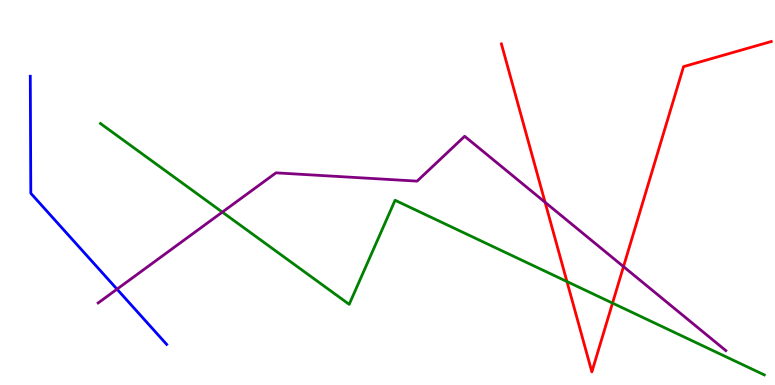[{'lines': ['blue', 'red'], 'intersections': []}, {'lines': ['green', 'red'], 'intersections': [{'x': 7.32, 'y': 2.69}, {'x': 7.9, 'y': 2.13}]}, {'lines': ['purple', 'red'], 'intersections': [{'x': 7.03, 'y': 4.75}, {'x': 8.04, 'y': 3.07}]}, {'lines': ['blue', 'green'], 'intersections': []}, {'lines': ['blue', 'purple'], 'intersections': [{'x': 1.51, 'y': 2.49}]}, {'lines': ['green', 'purple'], 'intersections': [{'x': 2.87, 'y': 4.49}]}]